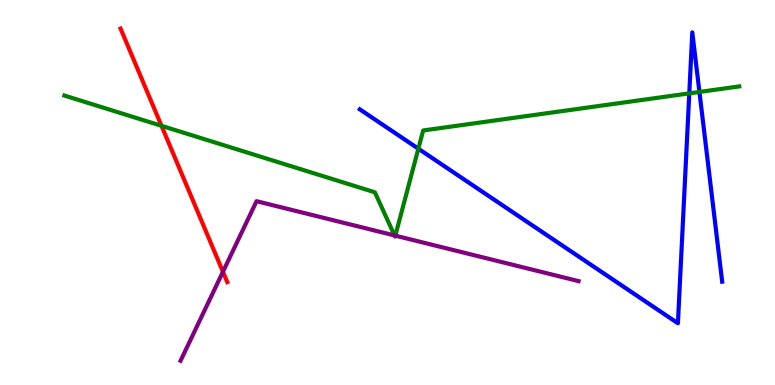[{'lines': ['blue', 'red'], 'intersections': []}, {'lines': ['green', 'red'], 'intersections': [{'x': 2.08, 'y': 6.73}]}, {'lines': ['purple', 'red'], 'intersections': [{'x': 2.88, 'y': 2.94}]}, {'lines': ['blue', 'green'], 'intersections': [{'x': 5.4, 'y': 6.14}, {'x': 8.89, 'y': 7.57}, {'x': 9.02, 'y': 7.61}]}, {'lines': ['blue', 'purple'], 'intersections': []}, {'lines': ['green', 'purple'], 'intersections': [{'x': 5.09, 'y': 3.88}, {'x': 5.1, 'y': 3.88}]}]